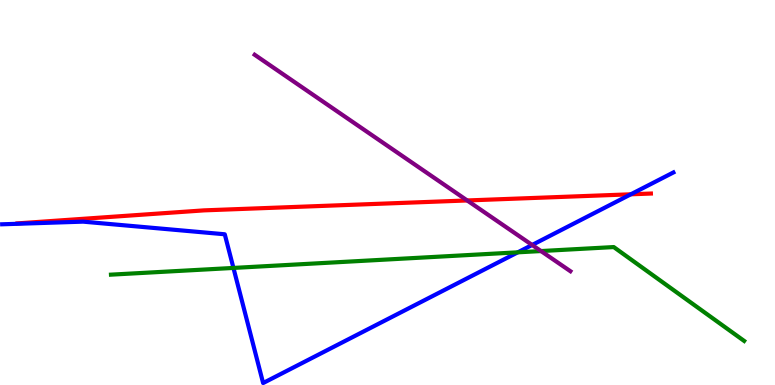[{'lines': ['blue', 'red'], 'intersections': [{'x': 8.14, 'y': 4.95}]}, {'lines': ['green', 'red'], 'intersections': []}, {'lines': ['purple', 'red'], 'intersections': [{'x': 6.03, 'y': 4.79}]}, {'lines': ['blue', 'green'], 'intersections': [{'x': 3.01, 'y': 3.04}, {'x': 6.68, 'y': 3.45}]}, {'lines': ['blue', 'purple'], 'intersections': [{'x': 6.87, 'y': 3.64}]}, {'lines': ['green', 'purple'], 'intersections': [{'x': 6.98, 'y': 3.48}]}]